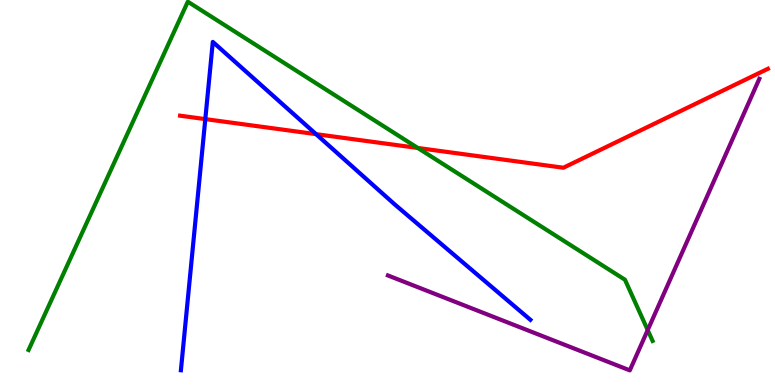[{'lines': ['blue', 'red'], 'intersections': [{'x': 2.65, 'y': 6.91}, {'x': 4.08, 'y': 6.52}]}, {'lines': ['green', 'red'], 'intersections': [{'x': 5.39, 'y': 6.16}]}, {'lines': ['purple', 'red'], 'intersections': []}, {'lines': ['blue', 'green'], 'intersections': []}, {'lines': ['blue', 'purple'], 'intersections': []}, {'lines': ['green', 'purple'], 'intersections': [{'x': 8.36, 'y': 1.43}]}]